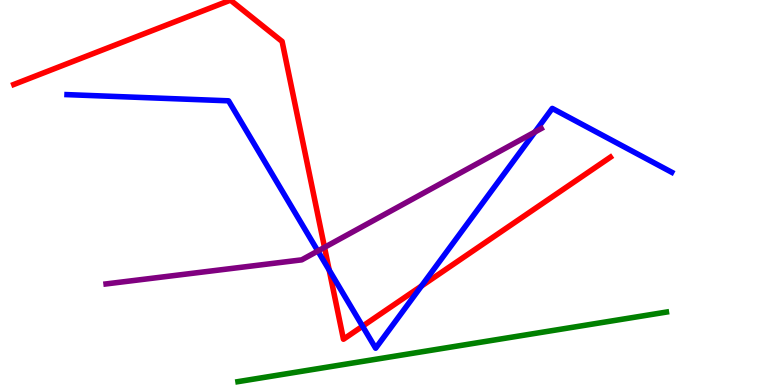[{'lines': ['blue', 'red'], 'intersections': [{'x': 4.25, 'y': 2.98}, {'x': 4.68, 'y': 1.53}, {'x': 5.44, 'y': 2.57}]}, {'lines': ['green', 'red'], 'intersections': []}, {'lines': ['purple', 'red'], 'intersections': [{'x': 4.19, 'y': 3.58}]}, {'lines': ['blue', 'green'], 'intersections': []}, {'lines': ['blue', 'purple'], 'intersections': [{'x': 4.1, 'y': 3.48}, {'x': 6.9, 'y': 6.57}]}, {'lines': ['green', 'purple'], 'intersections': []}]